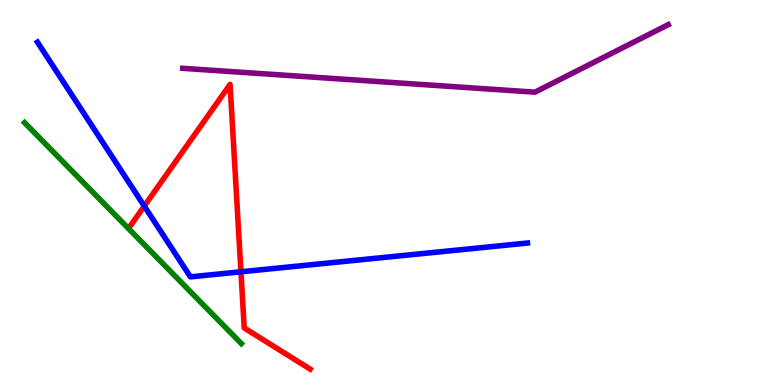[{'lines': ['blue', 'red'], 'intersections': [{'x': 1.86, 'y': 4.65}, {'x': 3.11, 'y': 2.94}]}, {'lines': ['green', 'red'], 'intersections': []}, {'lines': ['purple', 'red'], 'intersections': []}, {'lines': ['blue', 'green'], 'intersections': []}, {'lines': ['blue', 'purple'], 'intersections': []}, {'lines': ['green', 'purple'], 'intersections': []}]